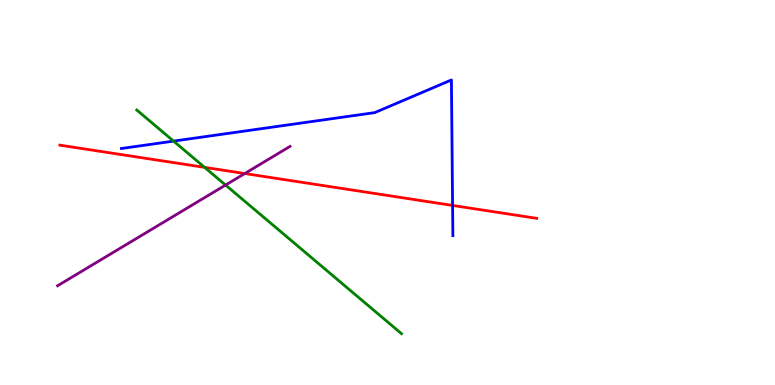[{'lines': ['blue', 'red'], 'intersections': [{'x': 5.84, 'y': 4.66}]}, {'lines': ['green', 'red'], 'intersections': [{'x': 2.64, 'y': 5.65}]}, {'lines': ['purple', 'red'], 'intersections': [{'x': 3.16, 'y': 5.49}]}, {'lines': ['blue', 'green'], 'intersections': [{'x': 2.24, 'y': 6.33}]}, {'lines': ['blue', 'purple'], 'intersections': []}, {'lines': ['green', 'purple'], 'intersections': [{'x': 2.91, 'y': 5.19}]}]